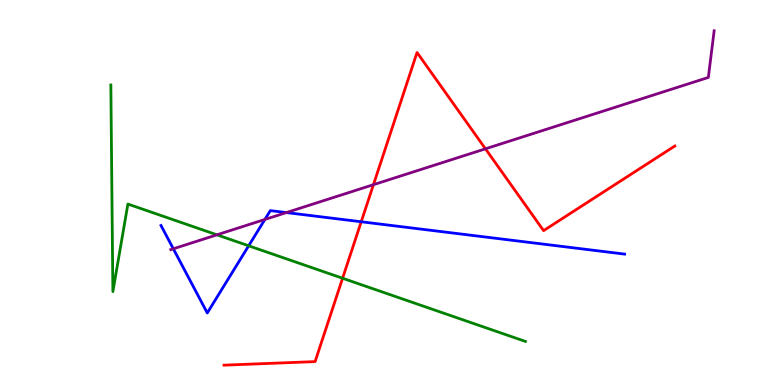[{'lines': ['blue', 'red'], 'intersections': [{'x': 4.66, 'y': 4.24}]}, {'lines': ['green', 'red'], 'intersections': [{'x': 4.42, 'y': 2.77}]}, {'lines': ['purple', 'red'], 'intersections': [{'x': 4.82, 'y': 5.2}, {'x': 6.26, 'y': 6.13}]}, {'lines': ['blue', 'green'], 'intersections': [{'x': 3.21, 'y': 3.62}]}, {'lines': ['blue', 'purple'], 'intersections': [{'x': 2.24, 'y': 3.54}, {'x': 3.42, 'y': 4.3}, {'x': 3.7, 'y': 4.48}]}, {'lines': ['green', 'purple'], 'intersections': [{'x': 2.8, 'y': 3.9}]}]